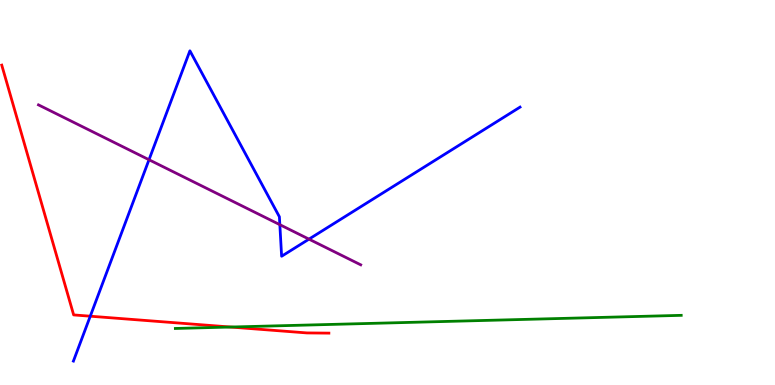[{'lines': ['blue', 'red'], 'intersections': [{'x': 1.16, 'y': 1.79}]}, {'lines': ['green', 'red'], 'intersections': [{'x': 2.98, 'y': 1.51}]}, {'lines': ['purple', 'red'], 'intersections': []}, {'lines': ['blue', 'green'], 'intersections': []}, {'lines': ['blue', 'purple'], 'intersections': [{'x': 1.92, 'y': 5.85}, {'x': 3.61, 'y': 4.16}, {'x': 3.99, 'y': 3.79}]}, {'lines': ['green', 'purple'], 'intersections': []}]